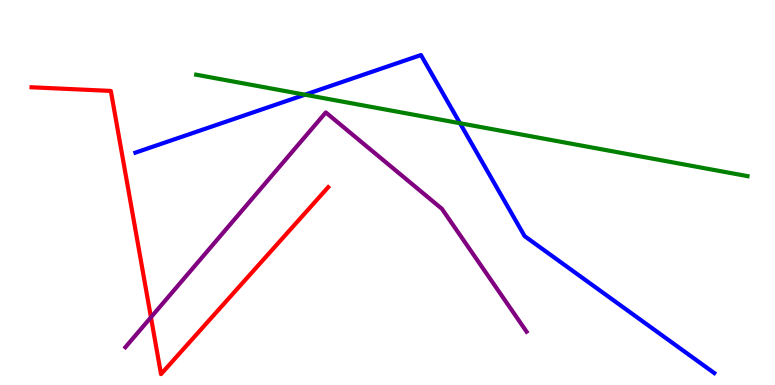[{'lines': ['blue', 'red'], 'intersections': []}, {'lines': ['green', 'red'], 'intersections': []}, {'lines': ['purple', 'red'], 'intersections': [{'x': 1.95, 'y': 1.76}]}, {'lines': ['blue', 'green'], 'intersections': [{'x': 3.93, 'y': 7.54}, {'x': 5.94, 'y': 6.8}]}, {'lines': ['blue', 'purple'], 'intersections': []}, {'lines': ['green', 'purple'], 'intersections': []}]